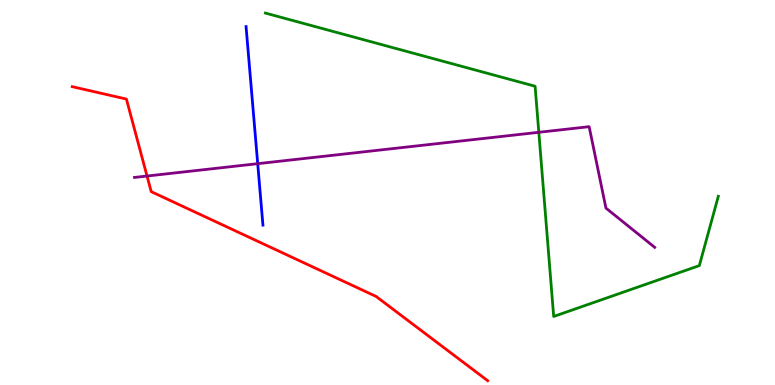[{'lines': ['blue', 'red'], 'intersections': []}, {'lines': ['green', 'red'], 'intersections': []}, {'lines': ['purple', 'red'], 'intersections': [{'x': 1.9, 'y': 5.43}]}, {'lines': ['blue', 'green'], 'intersections': []}, {'lines': ['blue', 'purple'], 'intersections': [{'x': 3.33, 'y': 5.75}]}, {'lines': ['green', 'purple'], 'intersections': [{'x': 6.95, 'y': 6.56}]}]